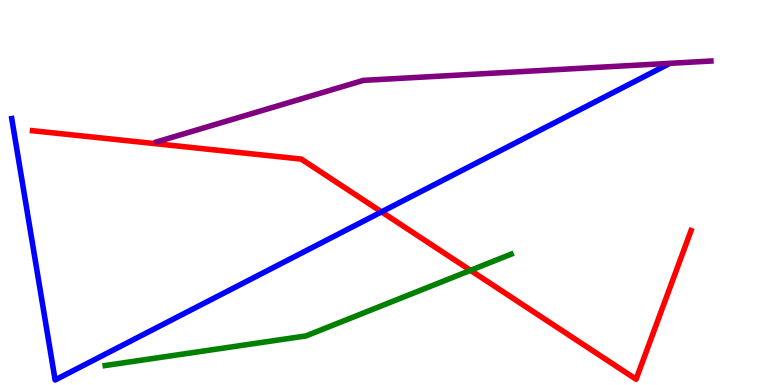[{'lines': ['blue', 'red'], 'intersections': [{'x': 4.92, 'y': 4.5}]}, {'lines': ['green', 'red'], 'intersections': [{'x': 6.07, 'y': 2.98}]}, {'lines': ['purple', 'red'], 'intersections': []}, {'lines': ['blue', 'green'], 'intersections': []}, {'lines': ['blue', 'purple'], 'intersections': []}, {'lines': ['green', 'purple'], 'intersections': []}]